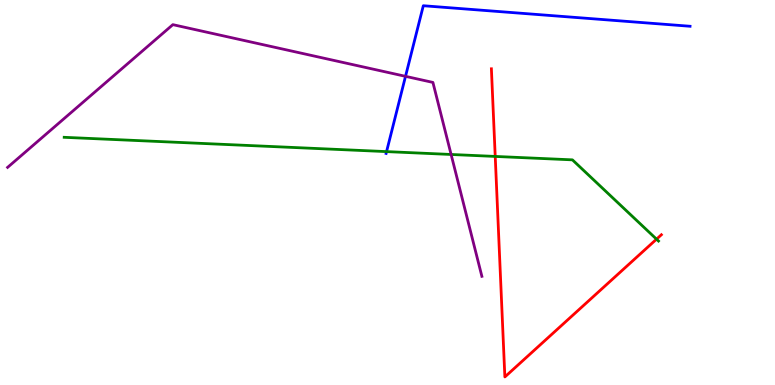[{'lines': ['blue', 'red'], 'intersections': []}, {'lines': ['green', 'red'], 'intersections': [{'x': 6.39, 'y': 5.94}, {'x': 8.47, 'y': 3.79}]}, {'lines': ['purple', 'red'], 'intersections': []}, {'lines': ['blue', 'green'], 'intersections': [{'x': 4.99, 'y': 6.06}]}, {'lines': ['blue', 'purple'], 'intersections': [{'x': 5.23, 'y': 8.02}]}, {'lines': ['green', 'purple'], 'intersections': [{'x': 5.82, 'y': 5.99}]}]